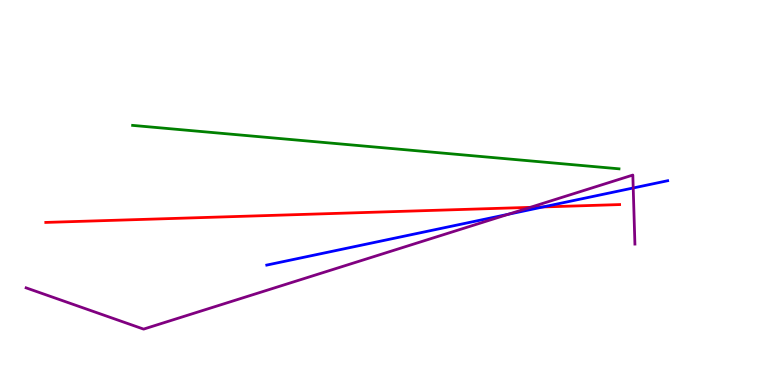[{'lines': ['blue', 'red'], 'intersections': [{'x': 7.01, 'y': 4.62}]}, {'lines': ['green', 'red'], 'intersections': []}, {'lines': ['purple', 'red'], 'intersections': [{'x': 6.84, 'y': 4.61}]}, {'lines': ['blue', 'green'], 'intersections': []}, {'lines': ['blue', 'purple'], 'intersections': [{'x': 6.56, 'y': 4.44}, {'x': 8.17, 'y': 5.12}]}, {'lines': ['green', 'purple'], 'intersections': []}]